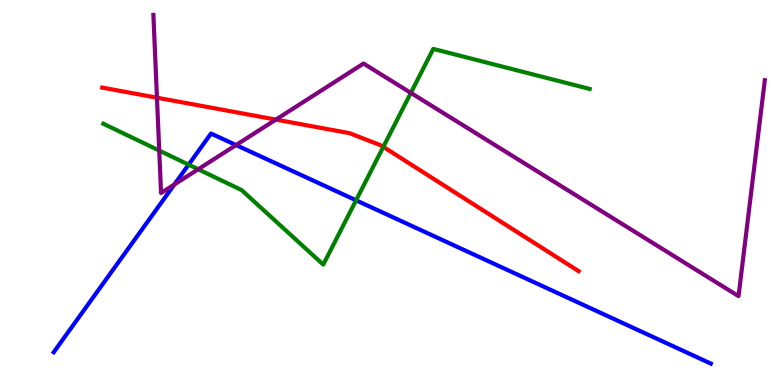[{'lines': ['blue', 'red'], 'intersections': []}, {'lines': ['green', 'red'], 'intersections': [{'x': 4.95, 'y': 6.19}]}, {'lines': ['purple', 'red'], 'intersections': [{'x': 2.03, 'y': 7.46}, {'x': 3.56, 'y': 6.89}]}, {'lines': ['blue', 'green'], 'intersections': [{'x': 2.43, 'y': 5.72}, {'x': 4.59, 'y': 4.8}]}, {'lines': ['blue', 'purple'], 'intersections': [{'x': 2.25, 'y': 5.21}, {'x': 3.05, 'y': 6.23}]}, {'lines': ['green', 'purple'], 'intersections': [{'x': 2.05, 'y': 6.09}, {'x': 2.56, 'y': 5.6}, {'x': 5.3, 'y': 7.59}]}]